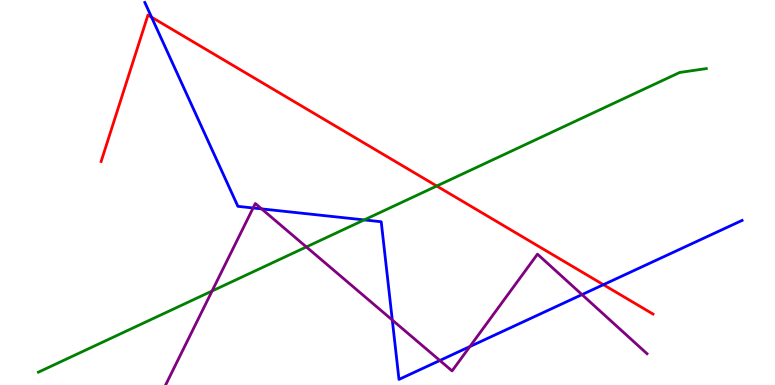[{'lines': ['blue', 'red'], 'intersections': [{'x': 1.96, 'y': 9.55}, {'x': 7.79, 'y': 2.61}]}, {'lines': ['green', 'red'], 'intersections': [{'x': 5.64, 'y': 5.17}]}, {'lines': ['purple', 'red'], 'intersections': []}, {'lines': ['blue', 'green'], 'intersections': [{'x': 4.7, 'y': 4.29}]}, {'lines': ['blue', 'purple'], 'intersections': [{'x': 3.27, 'y': 4.6}, {'x': 3.38, 'y': 4.57}, {'x': 5.06, 'y': 1.69}, {'x': 5.68, 'y': 0.637}, {'x': 6.06, 'y': 0.998}, {'x': 7.51, 'y': 2.35}]}, {'lines': ['green', 'purple'], 'intersections': [{'x': 2.74, 'y': 2.44}, {'x': 3.95, 'y': 3.59}]}]